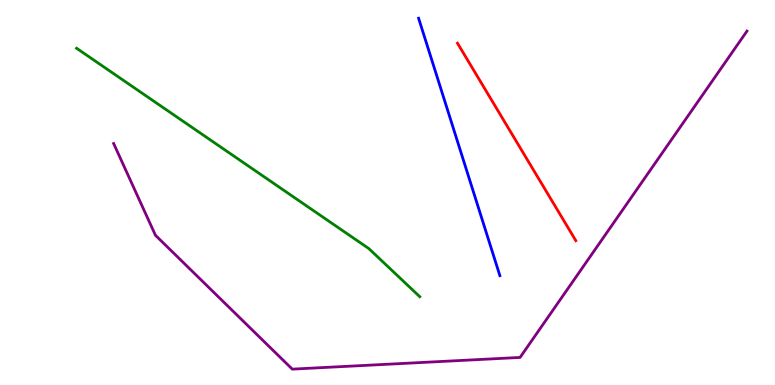[{'lines': ['blue', 'red'], 'intersections': []}, {'lines': ['green', 'red'], 'intersections': []}, {'lines': ['purple', 'red'], 'intersections': []}, {'lines': ['blue', 'green'], 'intersections': []}, {'lines': ['blue', 'purple'], 'intersections': []}, {'lines': ['green', 'purple'], 'intersections': []}]